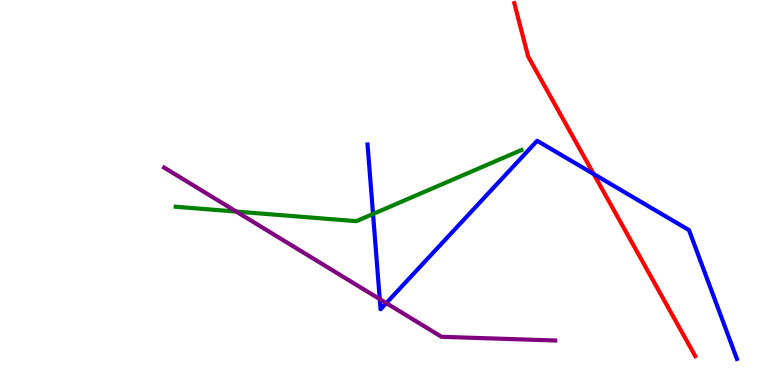[{'lines': ['blue', 'red'], 'intersections': [{'x': 7.66, 'y': 5.48}]}, {'lines': ['green', 'red'], 'intersections': []}, {'lines': ['purple', 'red'], 'intersections': []}, {'lines': ['blue', 'green'], 'intersections': [{'x': 4.81, 'y': 4.44}]}, {'lines': ['blue', 'purple'], 'intersections': [{'x': 4.9, 'y': 2.23}, {'x': 4.98, 'y': 2.13}]}, {'lines': ['green', 'purple'], 'intersections': [{'x': 3.05, 'y': 4.5}]}]